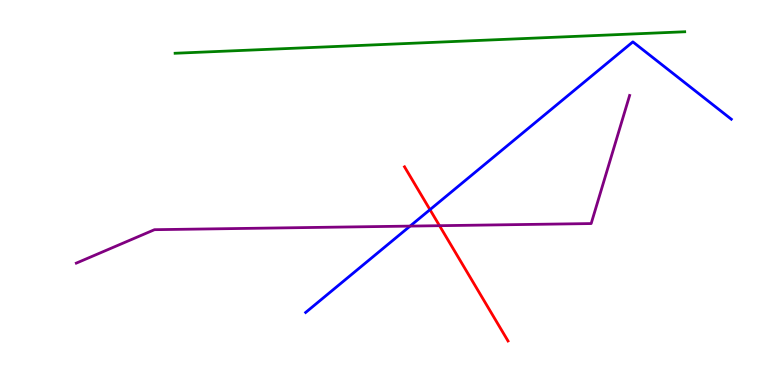[{'lines': ['blue', 'red'], 'intersections': [{'x': 5.55, 'y': 4.55}]}, {'lines': ['green', 'red'], 'intersections': []}, {'lines': ['purple', 'red'], 'intersections': [{'x': 5.67, 'y': 4.14}]}, {'lines': ['blue', 'green'], 'intersections': []}, {'lines': ['blue', 'purple'], 'intersections': [{'x': 5.29, 'y': 4.13}]}, {'lines': ['green', 'purple'], 'intersections': []}]